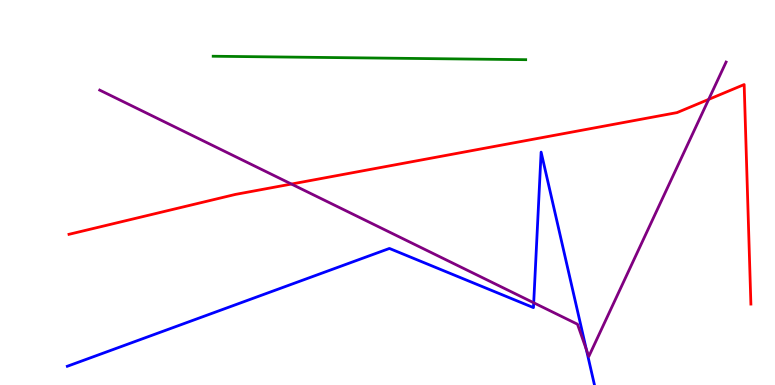[{'lines': ['blue', 'red'], 'intersections': []}, {'lines': ['green', 'red'], 'intersections': []}, {'lines': ['purple', 'red'], 'intersections': [{'x': 3.76, 'y': 5.22}, {'x': 9.14, 'y': 7.42}]}, {'lines': ['blue', 'green'], 'intersections': []}, {'lines': ['blue', 'purple'], 'intersections': [{'x': 6.89, 'y': 2.14}, {'x': 7.57, 'y': 0.922}]}, {'lines': ['green', 'purple'], 'intersections': []}]